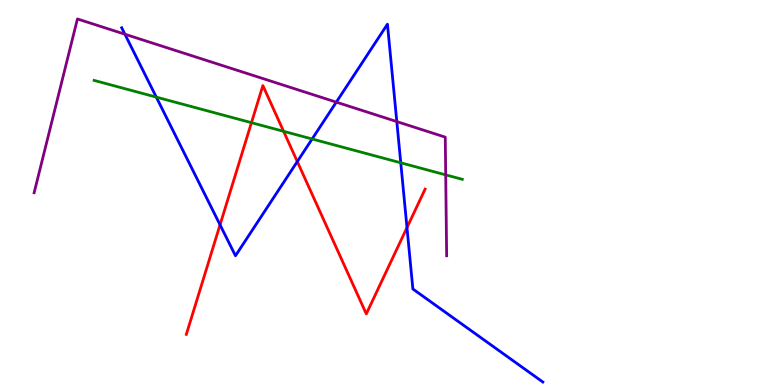[{'lines': ['blue', 'red'], 'intersections': [{'x': 2.84, 'y': 4.16}, {'x': 3.84, 'y': 5.8}, {'x': 5.25, 'y': 4.09}]}, {'lines': ['green', 'red'], 'intersections': [{'x': 3.24, 'y': 6.81}, {'x': 3.66, 'y': 6.59}]}, {'lines': ['purple', 'red'], 'intersections': []}, {'lines': ['blue', 'green'], 'intersections': [{'x': 2.02, 'y': 7.48}, {'x': 4.03, 'y': 6.39}, {'x': 5.17, 'y': 5.77}]}, {'lines': ['blue', 'purple'], 'intersections': [{'x': 1.61, 'y': 9.11}, {'x': 4.34, 'y': 7.35}, {'x': 5.12, 'y': 6.84}]}, {'lines': ['green', 'purple'], 'intersections': [{'x': 5.75, 'y': 5.46}]}]